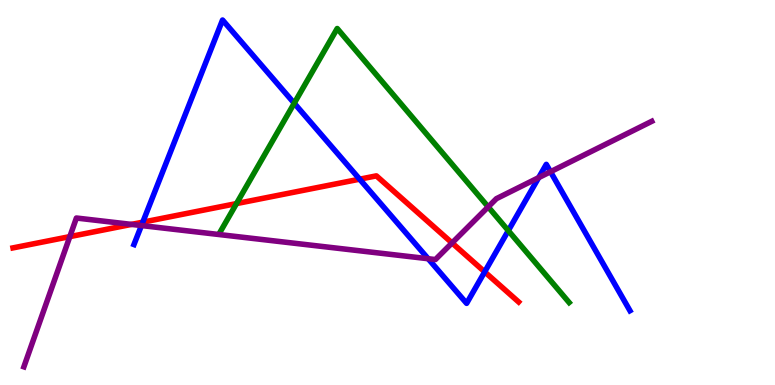[{'lines': ['blue', 'red'], 'intersections': [{'x': 1.84, 'y': 4.23}, {'x': 4.64, 'y': 5.35}, {'x': 6.25, 'y': 2.94}]}, {'lines': ['green', 'red'], 'intersections': [{'x': 3.05, 'y': 4.71}]}, {'lines': ['purple', 'red'], 'intersections': [{'x': 0.901, 'y': 3.85}, {'x': 1.7, 'y': 4.17}, {'x': 5.83, 'y': 3.69}]}, {'lines': ['blue', 'green'], 'intersections': [{'x': 3.8, 'y': 7.32}, {'x': 6.56, 'y': 4.01}]}, {'lines': ['blue', 'purple'], 'intersections': [{'x': 1.83, 'y': 4.14}, {'x': 5.52, 'y': 3.28}, {'x': 6.95, 'y': 5.39}, {'x': 7.1, 'y': 5.54}]}, {'lines': ['green', 'purple'], 'intersections': [{'x': 6.3, 'y': 4.63}]}]